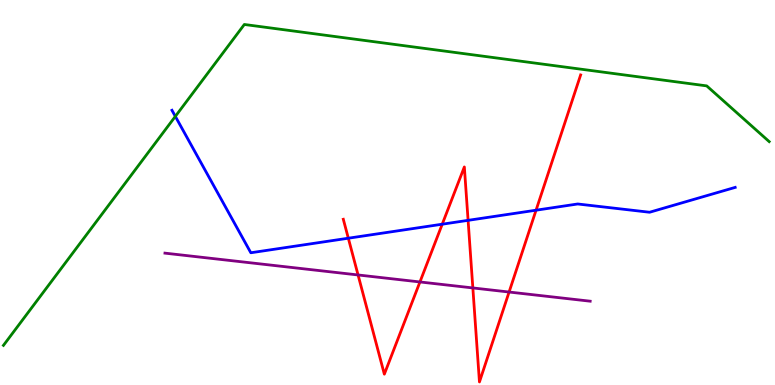[{'lines': ['blue', 'red'], 'intersections': [{'x': 4.49, 'y': 3.81}, {'x': 5.71, 'y': 4.18}, {'x': 6.04, 'y': 4.28}, {'x': 6.92, 'y': 4.54}]}, {'lines': ['green', 'red'], 'intersections': []}, {'lines': ['purple', 'red'], 'intersections': [{'x': 4.62, 'y': 2.86}, {'x': 5.42, 'y': 2.68}, {'x': 6.1, 'y': 2.52}, {'x': 6.57, 'y': 2.41}]}, {'lines': ['blue', 'green'], 'intersections': [{'x': 2.26, 'y': 6.98}]}, {'lines': ['blue', 'purple'], 'intersections': []}, {'lines': ['green', 'purple'], 'intersections': []}]